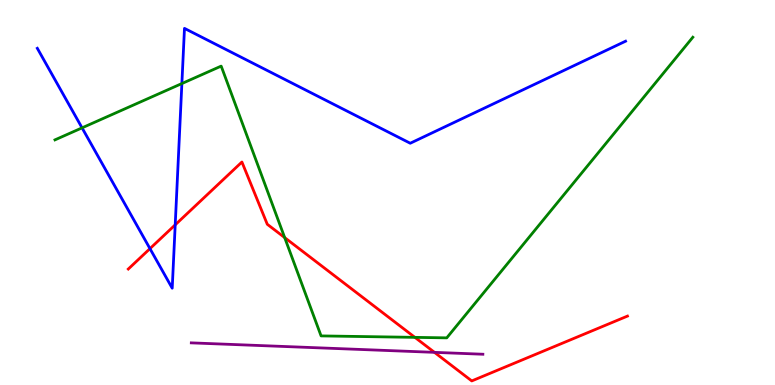[{'lines': ['blue', 'red'], 'intersections': [{'x': 1.93, 'y': 3.54}, {'x': 2.26, 'y': 4.16}]}, {'lines': ['green', 'red'], 'intersections': [{'x': 3.67, 'y': 3.83}, {'x': 5.35, 'y': 1.24}]}, {'lines': ['purple', 'red'], 'intersections': [{'x': 5.61, 'y': 0.848}]}, {'lines': ['blue', 'green'], 'intersections': [{'x': 1.06, 'y': 6.68}, {'x': 2.35, 'y': 7.83}]}, {'lines': ['blue', 'purple'], 'intersections': []}, {'lines': ['green', 'purple'], 'intersections': []}]